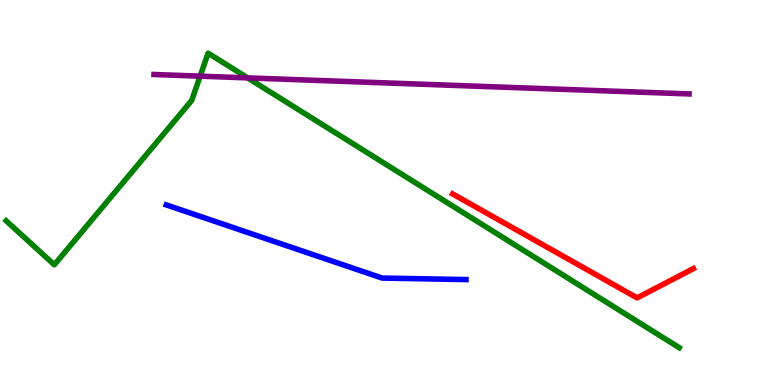[{'lines': ['blue', 'red'], 'intersections': []}, {'lines': ['green', 'red'], 'intersections': []}, {'lines': ['purple', 'red'], 'intersections': []}, {'lines': ['blue', 'green'], 'intersections': []}, {'lines': ['blue', 'purple'], 'intersections': []}, {'lines': ['green', 'purple'], 'intersections': [{'x': 2.58, 'y': 8.02}, {'x': 3.2, 'y': 7.98}]}]